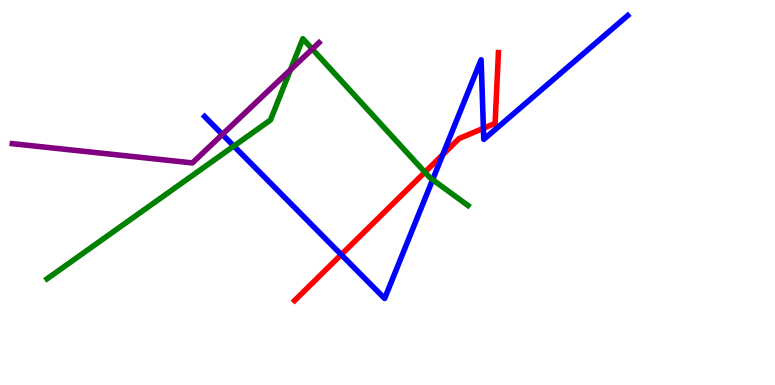[{'lines': ['blue', 'red'], 'intersections': [{'x': 4.4, 'y': 3.39}, {'x': 5.71, 'y': 5.98}, {'x': 6.24, 'y': 6.67}]}, {'lines': ['green', 'red'], 'intersections': [{'x': 5.48, 'y': 5.53}]}, {'lines': ['purple', 'red'], 'intersections': []}, {'lines': ['blue', 'green'], 'intersections': [{'x': 3.02, 'y': 6.21}, {'x': 5.58, 'y': 5.33}]}, {'lines': ['blue', 'purple'], 'intersections': [{'x': 2.87, 'y': 6.51}]}, {'lines': ['green', 'purple'], 'intersections': [{'x': 3.75, 'y': 8.19}, {'x': 4.03, 'y': 8.73}]}]